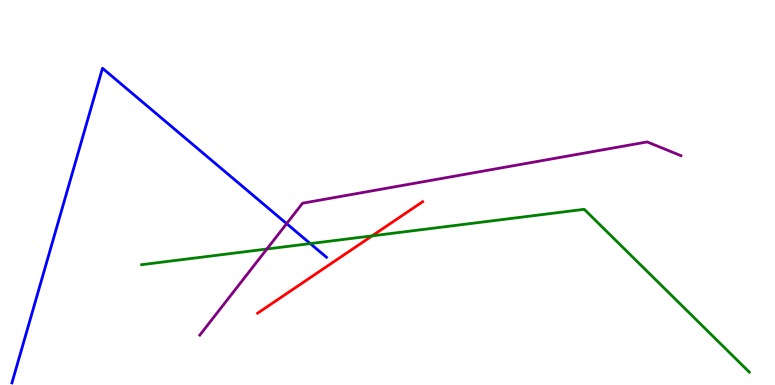[{'lines': ['blue', 'red'], 'intersections': []}, {'lines': ['green', 'red'], 'intersections': [{'x': 4.8, 'y': 3.87}]}, {'lines': ['purple', 'red'], 'intersections': []}, {'lines': ['blue', 'green'], 'intersections': [{'x': 4.0, 'y': 3.67}]}, {'lines': ['blue', 'purple'], 'intersections': [{'x': 3.7, 'y': 4.19}]}, {'lines': ['green', 'purple'], 'intersections': [{'x': 3.44, 'y': 3.53}]}]